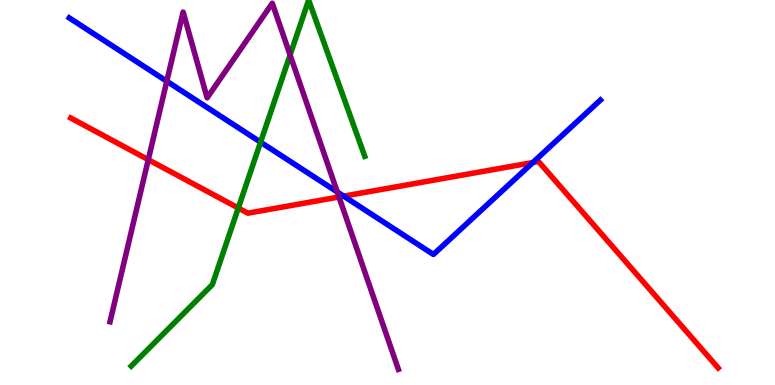[{'lines': ['blue', 'red'], 'intersections': [{'x': 4.43, 'y': 4.91}, {'x': 6.88, 'y': 5.78}]}, {'lines': ['green', 'red'], 'intersections': [{'x': 3.07, 'y': 4.6}]}, {'lines': ['purple', 'red'], 'intersections': [{'x': 1.91, 'y': 5.85}, {'x': 4.37, 'y': 4.88}]}, {'lines': ['blue', 'green'], 'intersections': [{'x': 3.36, 'y': 6.31}]}, {'lines': ['blue', 'purple'], 'intersections': [{'x': 2.15, 'y': 7.89}, {'x': 4.35, 'y': 5.01}]}, {'lines': ['green', 'purple'], 'intersections': [{'x': 3.74, 'y': 8.57}]}]